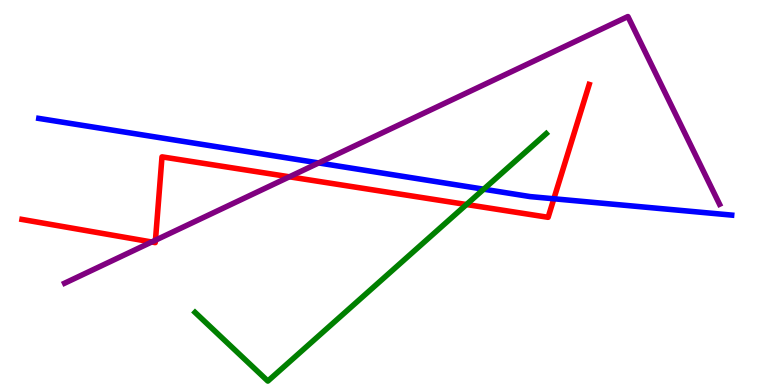[{'lines': ['blue', 'red'], 'intersections': [{'x': 7.15, 'y': 4.84}]}, {'lines': ['green', 'red'], 'intersections': [{'x': 6.02, 'y': 4.69}]}, {'lines': ['purple', 'red'], 'intersections': [{'x': 1.96, 'y': 3.71}, {'x': 2.01, 'y': 3.76}, {'x': 3.73, 'y': 5.41}]}, {'lines': ['blue', 'green'], 'intersections': [{'x': 6.24, 'y': 5.09}]}, {'lines': ['blue', 'purple'], 'intersections': [{'x': 4.11, 'y': 5.77}]}, {'lines': ['green', 'purple'], 'intersections': []}]